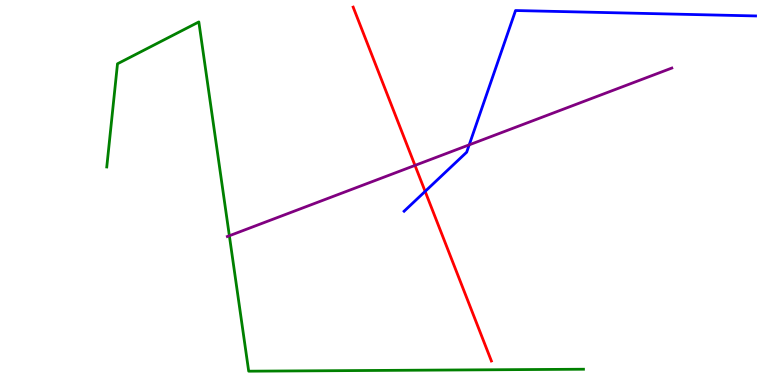[{'lines': ['blue', 'red'], 'intersections': [{'x': 5.49, 'y': 5.03}]}, {'lines': ['green', 'red'], 'intersections': []}, {'lines': ['purple', 'red'], 'intersections': [{'x': 5.35, 'y': 5.7}]}, {'lines': ['blue', 'green'], 'intersections': []}, {'lines': ['blue', 'purple'], 'intersections': [{'x': 6.05, 'y': 6.24}]}, {'lines': ['green', 'purple'], 'intersections': [{'x': 2.96, 'y': 3.88}]}]